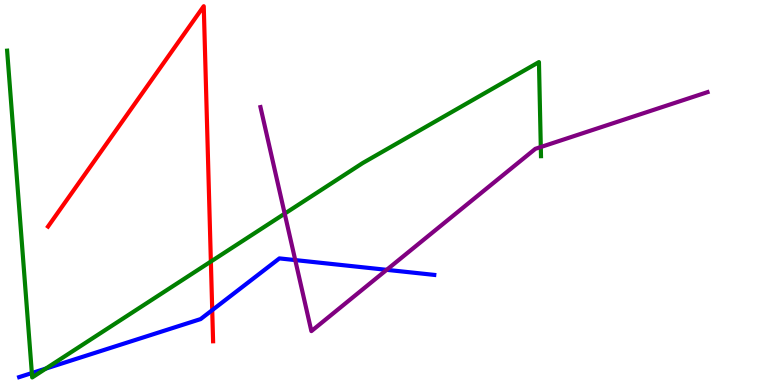[{'lines': ['blue', 'red'], 'intersections': [{'x': 2.74, 'y': 1.94}]}, {'lines': ['green', 'red'], 'intersections': [{'x': 2.72, 'y': 3.21}]}, {'lines': ['purple', 'red'], 'intersections': []}, {'lines': ['blue', 'green'], 'intersections': [{'x': 0.411, 'y': 0.31}, {'x': 0.591, 'y': 0.426}]}, {'lines': ['blue', 'purple'], 'intersections': [{'x': 3.81, 'y': 3.24}, {'x': 4.99, 'y': 2.99}]}, {'lines': ['green', 'purple'], 'intersections': [{'x': 3.67, 'y': 4.45}, {'x': 6.98, 'y': 6.18}]}]